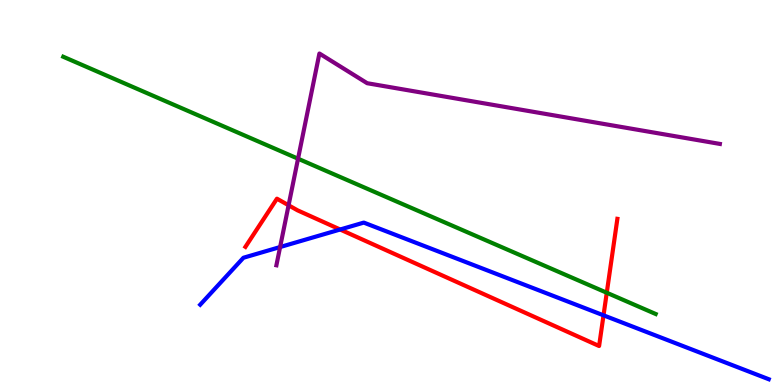[{'lines': ['blue', 'red'], 'intersections': [{'x': 4.39, 'y': 4.04}, {'x': 7.79, 'y': 1.81}]}, {'lines': ['green', 'red'], 'intersections': [{'x': 7.83, 'y': 2.4}]}, {'lines': ['purple', 'red'], 'intersections': [{'x': 3.72, 'y': 4.67}]}, {'lines': ['blue', 'green'], 'intersections': []}, {'lines': ['blue', 'purple'], 'intersections': [{'x': 3.61, 'y': 3.58}]}, {'lines': ['green', 'purple'], 'intersections': [{'x': 3.85, 'y': 5.88}]}]